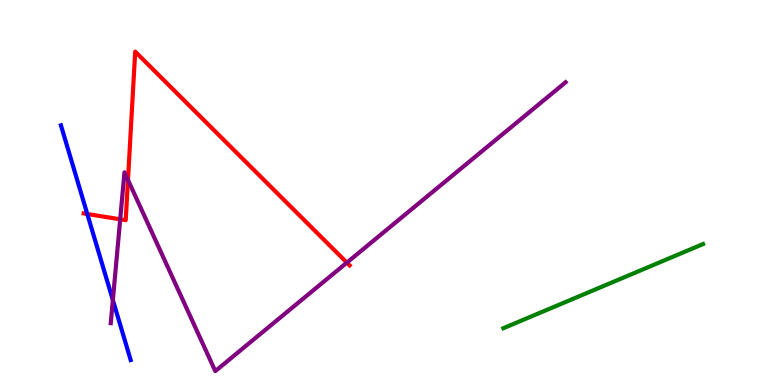[{'lines': ['blue', 'red'], 'intersections': [{'x': 1.13, 'y': 4.44}]}, {'lines': ['green', 'red'], 'intersections': []}, {'lines': ['purple', 'red'], 'intersections': [{'x': 1.55, 'y': 4.3}, {'x': 1.65, 'y': 5.33}, {'x': 4.48, 'y': 3.18}]}, {'lines': ['blue', 'green'], 'intersections': []}, {'lines': ['blue', 'purple'], 'intersections': [{'x': 1.46, 'y': 2.21}]}, {'lines': ['green', 'purple'], 'intersections': []}]